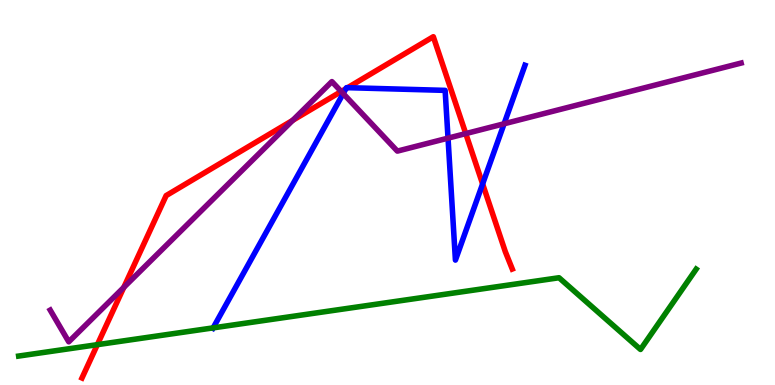[{'lines': ['blue', 'red'], 'intersections': [{'x': 4.46, 'y': 7.7}, {'x': 4.49, 'y': 7.72}, {'x': 6.23, 'y': 5.22}]}, {'lines': ['green', 'red'], 'intersections': [{'x': 1.26, 'y': 1.05}]}, {'lines': ['purple', 'red'], 'intersections': [{'x': 1.6, 'y': 2.54}, {'x': 3.78, 'y': 6.87}, {'x': 4.4, 'y': 7.62}, {'x': 6.01, 'y': 6.53}]}, {'lines': ['blue', 'green'], 'intersections': [{'x': 2.75, 'y': 1.48}]}, {'lines': ['blue', 'purple'], 'intersections': [{'x': 4.43, 'y': 7.57}, {'x': 5.78, 'y': 6.41}, {'x': 6.5, 'y': 6.79}]}, {'lines': ['green', 'purple'], 'intersections': []}]